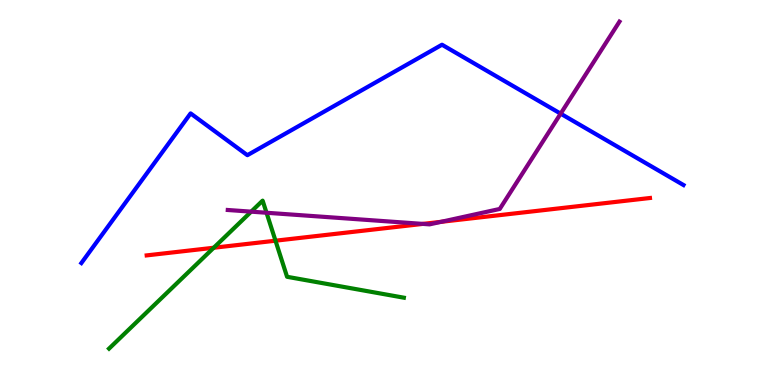[{'lines': ['blue', 'red'], 'intersections': []}, {'lines': ['green', 'red'], 'intersections': [{'x': 2.76, 'y': 3.56}, {'x': 3.55, 'y': 3.75}]}, {'lines': ['purple', 'red'], 'intersections': [{'x': 5.46, 'y': 4.18}, {'x': 5.69, 'y': 4.24}]}, {'lines': ['blue', 'green'], 'intersections': []}, {'lines': ['blue', 'purple'], 'intersections': [{'x': 7.23, 'y': 7.05}]}, {'lines': ['green', 'purple'], 'intersections': [{'x': 3.24, 'y': 4.5}, {'x': 3.44, 'y': 4.47}]}]